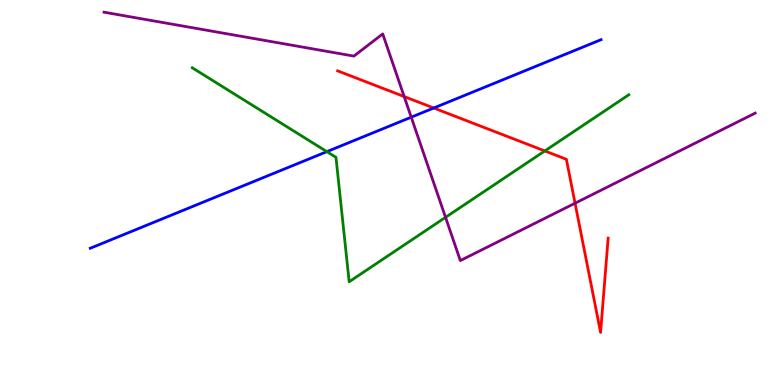[{'lines': ['blue', 'red'], 'intersections': [{'x': 5.6, 'y': 7.19}]}, {'lines': ['green', 'red'], 'intersections': [{'x': 7.03, 'y': 6.08}]}, {'lines': ['purple', 'red'], 'intersections': [{'x': 5.22, 'y': 7.49}, {'x': 7.42, 'y': 4.72}]}, {'lines': ['blue', 'green'], 'intersections': [{'x': 4.22, 'y': 6.06}]}, {'lines': ['blue', 'purple'], 'intersections': [{'x': 5.31, 'y': 6.96}]}, {'lines': ['green', 'purple'], 'intersections': [{'x': 5.75, 'y': 4.35}]}]